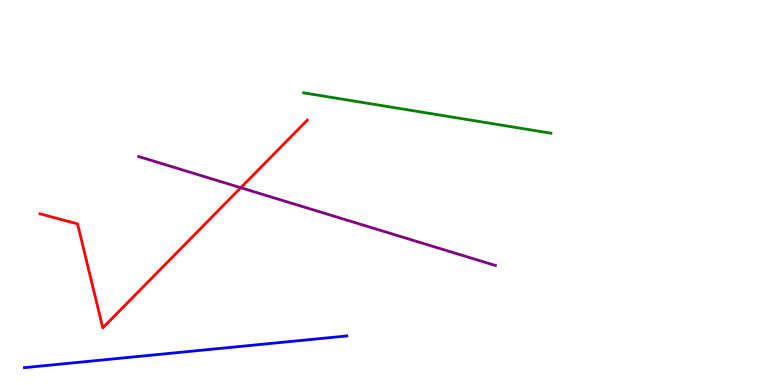[{'lines': ['blue', 'red'], 'intersections': []}, {'lines': ['green', 'red'], 'intersections': []}, {'lines': ['purple', 'red'], 'intersections': [{'x': 3.11, 'y': 5.12}]}, {'lines': ['blue', 'green'], 'intersections': []}, {'lines': ['blue', 'purple'], 'intersections': []}, {'lines': ['green', 'purple'], 'intersections': []}]